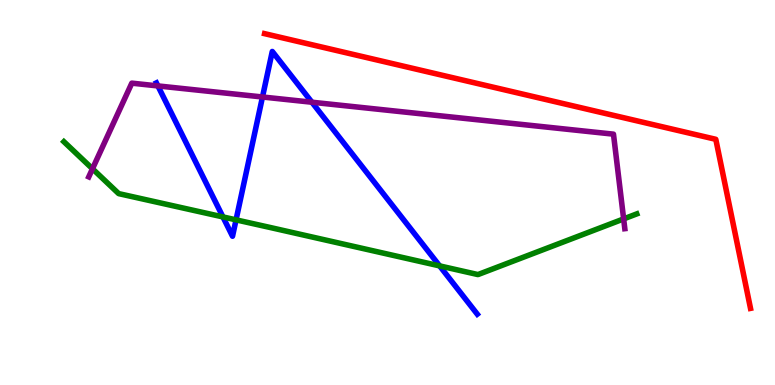[{'lines': ['blue', 'red'], 'intersections': []}, {'lines': ['green', 'red'], 'intersections': []}, {'lines': ['purple', 'red'], 'intersections': []}, {'lines': ['blue', 'green'], 'intersections': [{'x': 2.88, 'y': 4.37}, {'x': 3.05, 'y': 4.29}, {'x': 5.67, 'y': 3.09}]}, {'lines': ['blue', 'purple'], 'intersections': [{'x': 2.04, 'y': 7.77}, {'x': 3.39, 'y': 7.48}, {'x': 4.02, 'y': 7.34}]}, {'lines': ['green', 'purple'], 'intersections': [{'x': 1.19, 'y': 5.62}, {'x': 8.05, 'y': 4.31}]}]